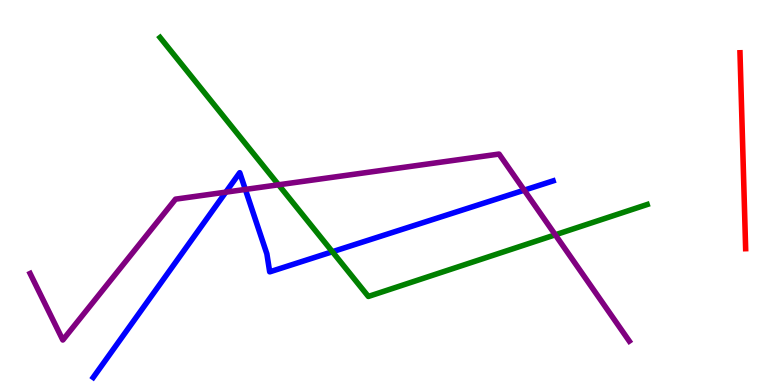[{'lines': ['blue', 'red'], 'intersections': []}, {'lines': ['green', 'red'], 'intersections': []}, {'lines': ['purple', 'red'], 'intersections': []}, {'lines': ['blue', 'green'], 'intersections': [{'x': 4.29, 'y': 3.46}]}, {'lines': ['blue', 'purple'], 'intersections': [{'x': 2.91, 'y': 5.01}, {'x': 3.17, 'y': 5.08}, {'x': 6.76, 'y': 5.06}]}, {'lines': ['green', 'purple'], 'intersections': [{'x': 3.59, 'y': 5.2}, {'x': 7.16, 'y': 3.9}]}]